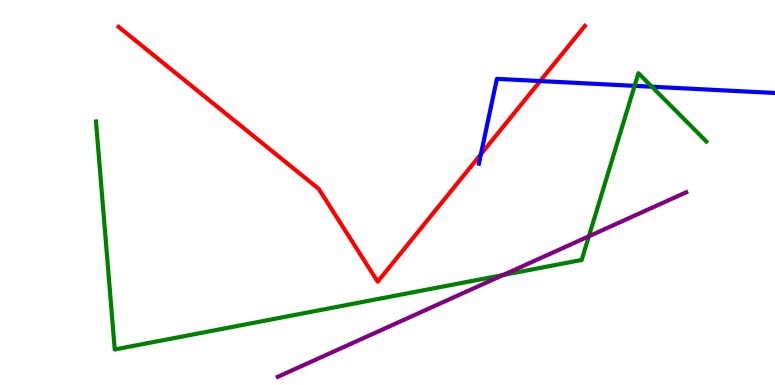[{'lines': ['blue', 'red'], 'intersections': [{'x': 6.21, 'y': 5.99}, {'x': 6.97, 'y': 7.89}]}, {'lines': ['green', 'red'], 'intersections': []}, {'lines': ['purple', 'red'], 'intersections': []}, {'lines': ['blue', 'green'], 'intersections': [{'x': 8.19, 'y': 7.77}, {'x': 8.41, 'y': 7.75}]}, {'lines': ['blue', 'purple'], 'intersections': []}, {'lines': ['green', 'purple'], 'intersections': [{'x': 6.49, 'y': 2.86}, {'x': 7.6, 'y': 3.86}]}]